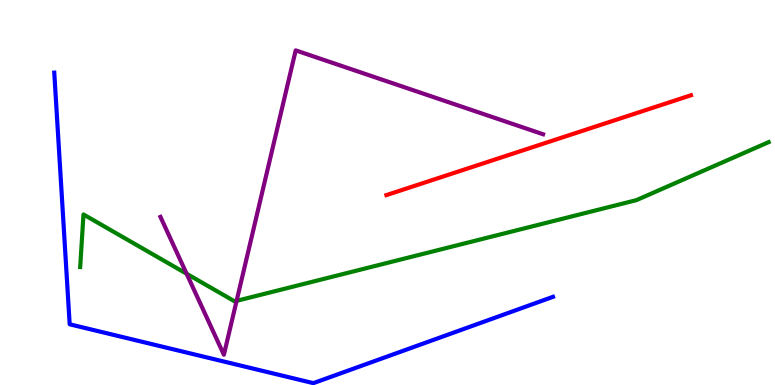[{'lines': ['blue', 'red'], 'intersections': []}, {'lines': ['green', 'red'], 'intersections': []}, {'lines': ['purple', 'red'], 'intersections': []}, {'lines': ['blue', 'green'], 'intersections': []}, {'lines': ['blue', 'purple'], 'intersections': []}, {'lines': ['green', 'purple'], 'intersections': [{'x': 2.41, 'y': 2.89}, {'x': 3.05, 'y': 2.19}]}]